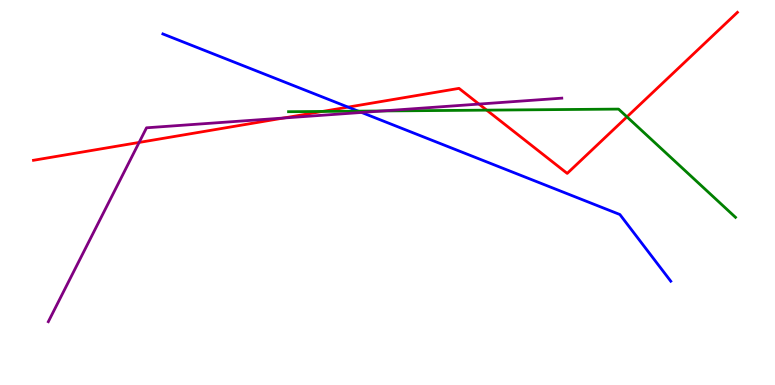[{'lines': ['blue', 'red'], 'intersections': [{'x': 4.49, 'y': 7.22}]}, {'lines': ['green', 'red'], 'intersections': [{'x': 4.16, 'y': 7.11}, {'x': 6.28, 'y': 7.14}, {'x': 8.09, 'y': 6.96}]}, {'lines': ['purple', 'red'], 'intersections': [{'x': 1.8, 'y': 6.3}, {'x': 3.66, 'y': 6.93}, {'x': 6.18, 'y': 7.3}]}, {'lines': ['blue', 'green'], 'intersections': [{'x': 4.62, 'y': 7.11}]}, {'lines': ['blue', 'purple'], 'intersections': [{'x': 4.67, 'y': 7.08}]}, {'lines': ['green', 'purple'], 'intersections': [{'x': 4.93, 'y': 7.12}]}]